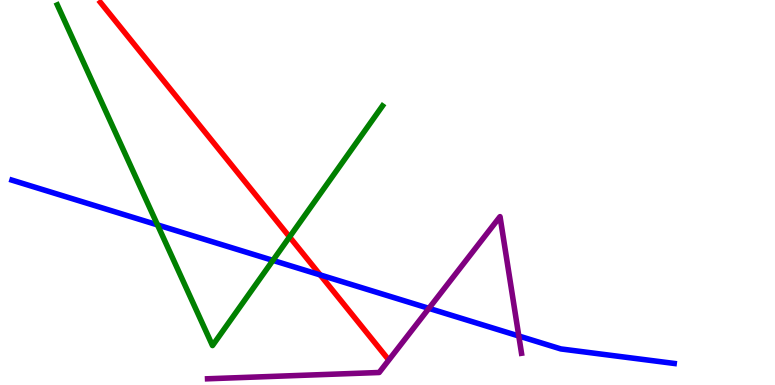[{'lines': ['blue', 'red'], 'intersections': [{'x': 4.13, 'y': 2.86}]}, {'lines': ['green', 'red'], 'intersections': [{'x': 3.74, 'y': 3.85}]}, {'lines': ['purple', 'red'], 'intersections': []}, {'lines': ['blue', 'green'], 'intersections': [{'x': 2.03, 'y': 4.16}, {'x': 3.52, 'y': 3.24}]}, {'lines': ['blue', 'purple'], 'intersections': [{'x': 5.53, 'y': 1.99}, {'x': 6.69, 'y': 1.27}]}, {'lines': ['green', 'purple'], 'intersections': []}]